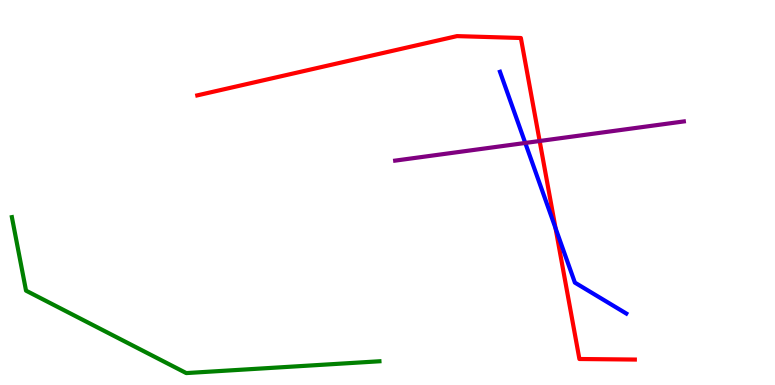[{'lines': ['blue', 'red'], 'intersections': [{'x': 7.17, 'y': 4.07}]}, {'lines': ['green', 'red'], 'intersections': []}, {'lines': ['purple', 'red'], 'intersections': [{'x': 6.96, 'y': 6.34}]}, {'lines': ['blue', 'green'], 'intersections': []}, {'lines': ['blue', 'purple'], 'intersections': [{'x': 6.78, 'y': 6.29}]}, {'lines': ['green', 'purple'], 'intersections': []}]